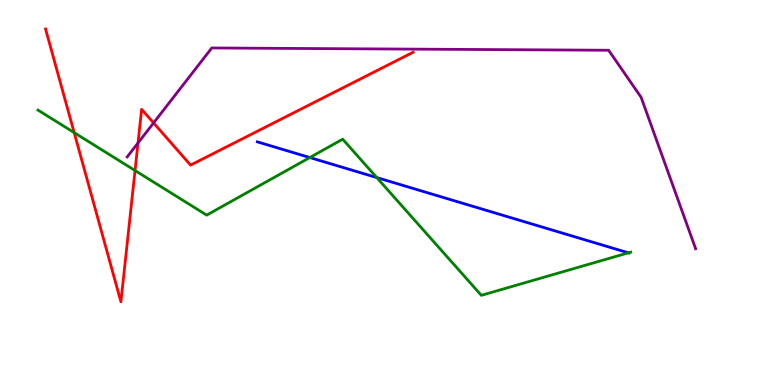[{'lines': ['blue', 'red'], 'intersections': []}, {'lines': ['green', 'red'], 'intersections': [{'x': 0.957, 'y': 6.55}, {'x': 1.74, 'y': 5.57}]}, {'lines': ['purple', 'red'], 'intersections': [{'x': 1.78, 'y': 6.29}, {'x': 1.98, 'y': 6.81}]}, {'lines': ['blue', 'green'], 'intersections': [{'x': 4.0, 'y': 5.91}, {'x': 4.86, 'y': 5.39}, {'x': 8.11, 'y': 3.43}]}, {'lines': ['blue', 'purple'], 'intersections': []}, {'lines': ['green', 'purple'], 'intersections': []}]